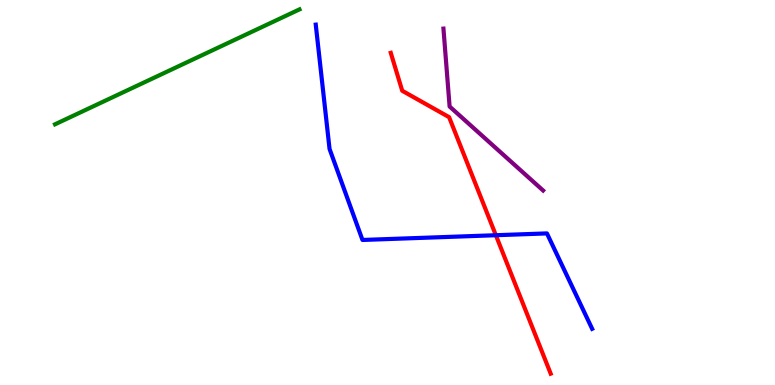[{'lines': ['blue', 'red'], 'intersections': [{'x': 6.4, 'y': 3.89}]}, {'lines': ['green', 'red'], 'intersections': []}, {'lines': ['purple', 'red'], 'intersections': []}, {'lines': ['blue', 'green'], 'intersections': []}, {'lines': ['blue', 'purple'], 'intersections': []}, {'lines': ['green', 'purple'], 'intersections': []}]